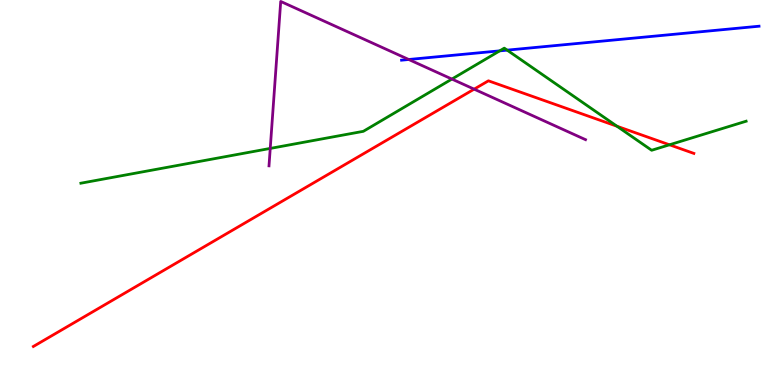[{'lines': ['blue', 'red'], 'intersections': []}, {'lines': ['green', 'red'], 'intersections': [{'x': 7.96, 'y': 6.72}, {'x': 8.64, 'y': 6.24}]}, {'lines': ['purple', 'red'], 'intersections': [{'x': 6.12, 'y': 7.68}]}, {'lines': ['blue', 'green'], 'intersections': [{'x': 6.45, 'y': 8.68}, {'x': 6.54, 'y': 8.7}]}, {'lines': ['blue', 'purple'], 'intersections': [{'x': 5.27, 'y': 8.45}]}, {'lines': ['green', 'purple'], 'intersections': [{'x': 3.49, 'y': 6.14}, {'x': 5.83, 'y': 7.95}]}]